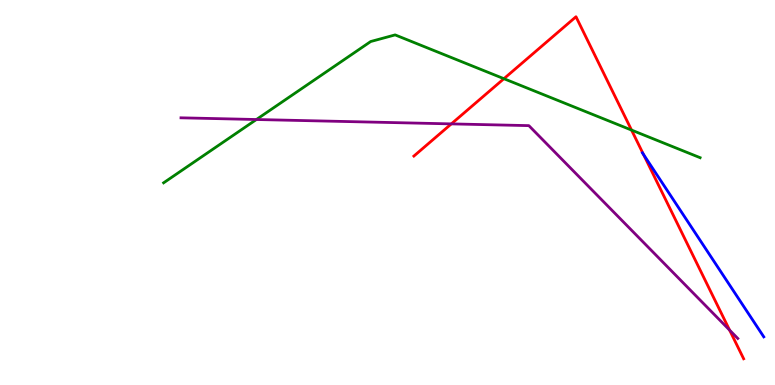[{'lines': ['blue', 'red'], 'intersections': [{'x': 8.3, 'y': 5.99}]}, {'lines': ['green', 'red'], 'intersections': [{'x': 6.5, 'y': 7.96}, {'x': 8.15, 'y': 6.62}]}, {'lines': ['purple', 'red'], 'intersections': [{'x': 5.82, 'y': 6.78}, {'x': 9.41, 'y': 1.43}]}, {'lines': ['blue', 'green'], 'intersections': []}, {'lines': ['blue', 'purple'], 'intersections': []}, {'lines': ['green', 'purple'], 'intersections': [{'x': 3.31, 'y': 6.9}]}]